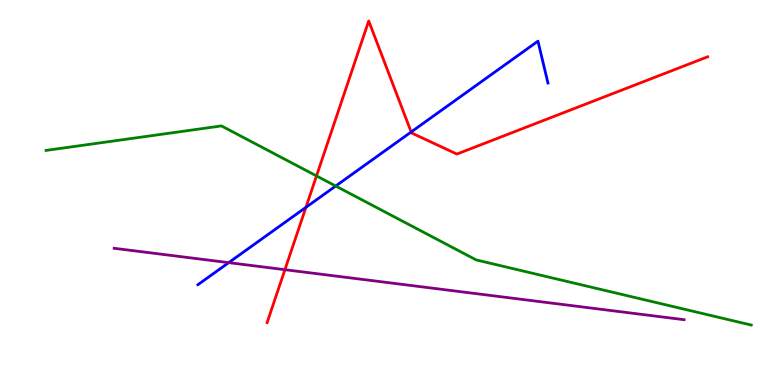[{'lines': ['blue', 'red'], 'intersections': [{'x': 3.95, 'y': 4.61}, {'x': 5.31, 'y': 6.57}]}, {'lines': ['green', 'red'], 'intersections': [{'x': 4.08, 'y': 5.43}]}, {'lines': ['purple', 'red'], 'intersections': [{'x': 3.68, 'y': 3.0}]}, {'lines': ['blue', 'green'], 'intersections': [{'x': 4.33, 'y': 5.17}]}, {'lines': ['blue', 'purple'], 'intersections': [{'x': 2.95, 'y': 3.18}]}, {'lines': ['green', 'purple'], 'intersections': []}]